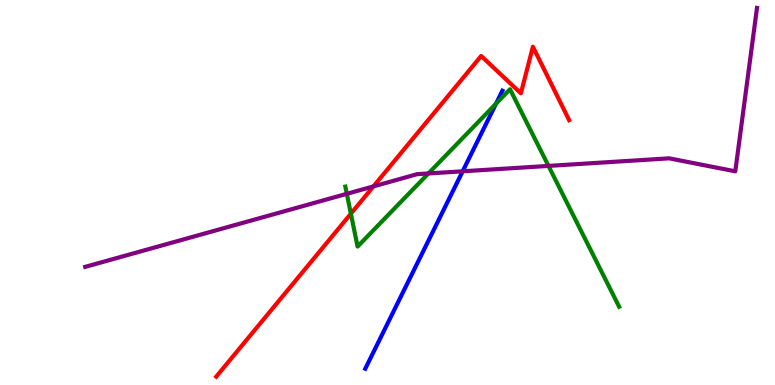[{'lines': ['blue', 'red'], 'intersections': []}, {'lines': ['green', 'red'], 'intersections': [{'x': 4.53, 'y': 4.45}]}, {'lines': ['purple', 'red'], 'intersections': [{'x': 4.82, 'y': 5.16}]}, {'lines': ['blue', 'green'], 'intersections': [{'x': 6.4, 'y': 7.31}]}, {'lines': ['blue', 'purple'], 'intersections': [{'x': 5.97, 'y': 5.55}]}, {'lines': ['green', 'purple'], 'intersections': [{'x': 4.48, 'y': 4.97}, {'x': 5.53, 'y': 5.49}, {'x': 7.08, 'y': 5.69}]}]